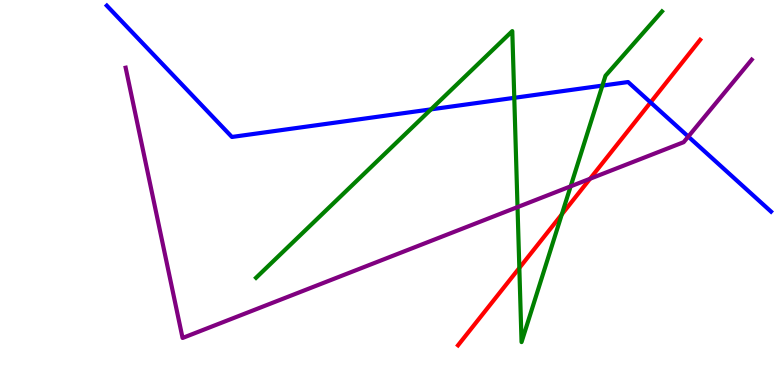[{'lines': ['blue', 'red'], 'intersections': [{'x': 8.39, 'y': 7.34}]}, {'lines': ['green', 'red'], 'intersections': [{'x': 6.7, 'y': 3.04}, {'x': 7.25, 'y': 4.43}]}, {'lines': ['purple', 'red'], 'intersections': [{'x': 7.61, 'y': 5.36}]}, {'lines': ['blue', 'green'], 'intersections': [{'x': 5.56, 'y': 7.16}, {'x': 6.64, 'y': 7.46}, {'x': 7.77, 'y': 7.78}]}, {'lines': ['blue', 'purple'], 'intersections': [{'x': 8.88, 'y': 6.45}]}, {'lines': ['green', 'purple'], 'intersections': [{'x': 6.68, 'y': 4.62}, {'x': 7.36, 'y': 5.16}]}]